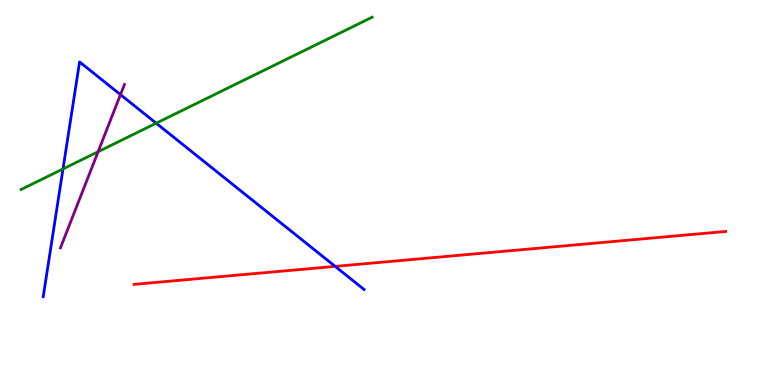[{'lines': ['blue', 'red'], 'intersections': [{'x': 4.33, 'y': 3.08}]}, {'lines': ['green', 'red'], 'intersections': []}, {'lines': ['purple', 'red'], 'intersections': []}, {'lines': ['blue', 'green'], 'intersections': [{'x': 0.813, 'y': 5.61}, {'x': 2.02, 'y': 6.8}]}, {'lines': ['blue', 'purple'], 'intersections': [{'x': 1.55, 'y': 7.54}]}, {'lines': ['green', 'purple'], 'intersections': [{'x': 1.27, 'y': 6.06}]}]